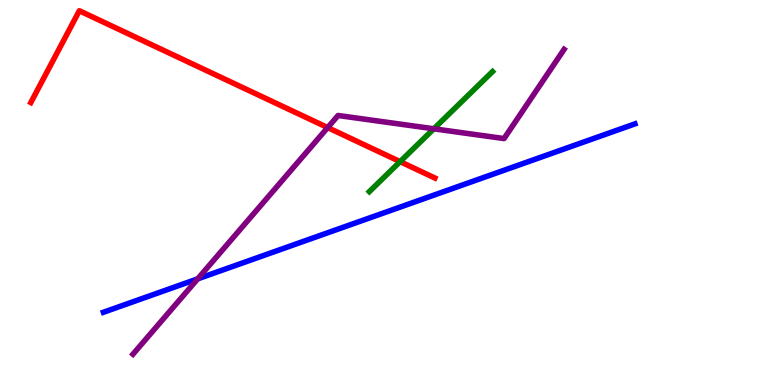[{'lines': ['blue', 'red'], 'intersections': []}, {'lines': ['green', 'red'], 'intersections': [{'x': 5.16, 'y': 5.8}]}, {'lines': ['purple', 'red'], 'intersections': [{'x': 4.23, 'y': 6.69}]}, {'lines': ['blue', 'green'], 'intersections': []}, {'lines': ['blue', 'purple'], 'intersections': [{'x': 2.55, 'y': 2.76}]}, {'lines': ['green', 'purple'], 'intersections': [{'x': 5.6, 'y': 6.65}]}]